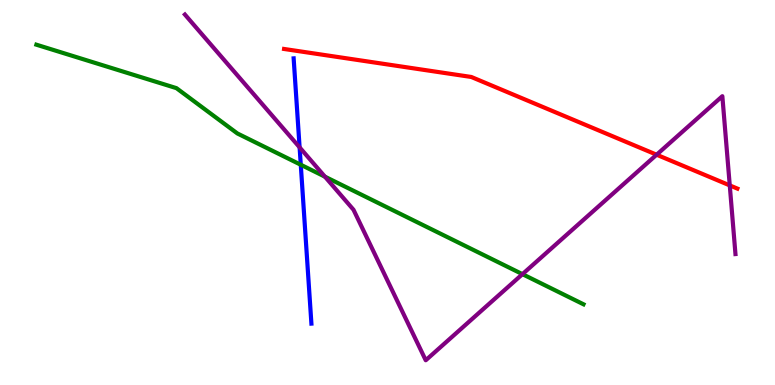[{'lines': ['blue', 'red'], 'intersections': []}, {'lines': ['green', 'red'], 'intersections': []}, {'lines': ['purple', 'red'], 'intersections': [{'x': 8.47, 'y': 5.98}, {'x': 9.42, 'y': 5.18}]}, {'lines': ['blue', 'green'], 'intersections': [{'x': 3.88, 'y': 5.72}]}, {'lines': ['blue', 'purple'], 'intersections': [{'x': 3.87, 'y': 6.17}]}, {'lines': ['green', 'purple'], 'intersections': [{'x': 4.19, 'y': 5.41}, {'x': 6.74, 'y': 2.88}]}]